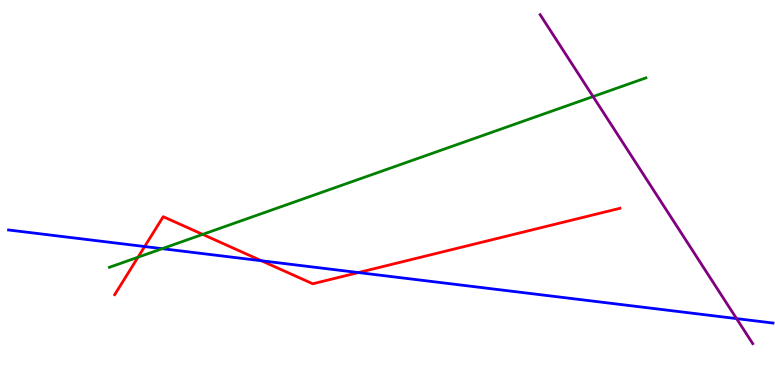[{'lines': ['blue', 'red'], 'intersections': [{'x': 1.87, 'y': 3.6}, {'x': 3.37, 'y': 3.23}, {'x': 4.62, 'y': 2.92}]}, {'lines': ['green', 'red'], 'intersections': [{'x': 1.78, 'y': 3.32}, {'x': 2.62, 'y': 3.91}]}, {'lines': ['purple', 'red'], 'intersections': []}, {'lines': ['blue', 'green'], 'intersections': [{'x': 2.09, 'y': 3.54}]}, {'lines': ['blue', 'purple'], 'intersections': [{'x': 9.5, 'y': 1.72}]}, {'lines': ['green', 'purple'], 'intersections': [{'x': 7.65, 'y': 7.49}]}]